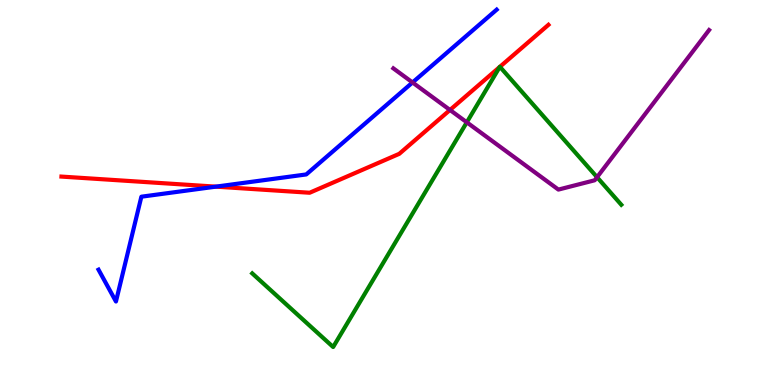[{'lines': ['blue', 'red'], 'intersections': [{'x': 2.79, 'y': 5.15}]}, {'lines': ['green', 'red'], 'intersections': [{'x': 6.45, 'y': 8.26}, {'x': 6.45, 'y': 8.27}]}, {'lines': ['purple', 'red'], 'intersections': [{'x': 5.81, 'y': 7.14}]}, {'lines': ['blue', 'green'], 'intersections': []}, {'lines': ['blue', 'purple'], 'intersections': [{'x': 5.32, 'y': 7.86}]}, {'lines': ['green', 'purple'], 'intersections': [{'x': 6.02, 'y': 6.82}, {'x': 7.7, 'y': 5.4}]}]